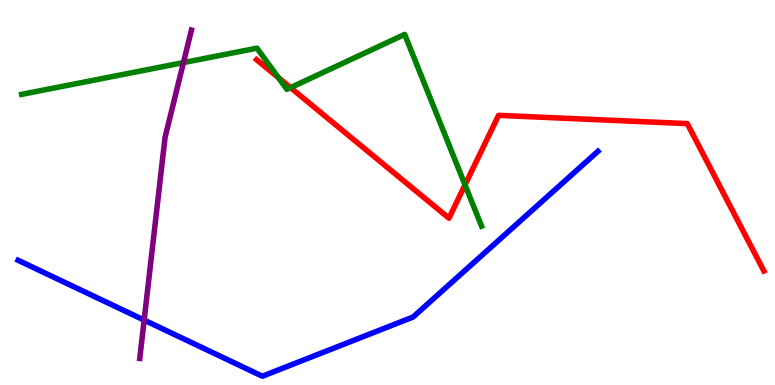[{'lines': ['blue', 'red'], 'intersections': []}, {'lines': ['green', 'red'], 'intersections': [{'x': 3.59, 'y': 7.98}, {'x': 3.75, 'y': 7.72}, {'x': 6.0, 'y': 5.2}]}, {'lines': ['purple', 'red'], 'intersections': []}, {'lines': ['blue', 'green'], 'intersections': []}, {'lines': ['blue', 'purple'], 'intersections': [{'x': 1.86, 'y': 1.69}]}, {'lines': ['green', 'purple'], 'intersections': [{'x': 2.37, 'y': 8.37}]}]